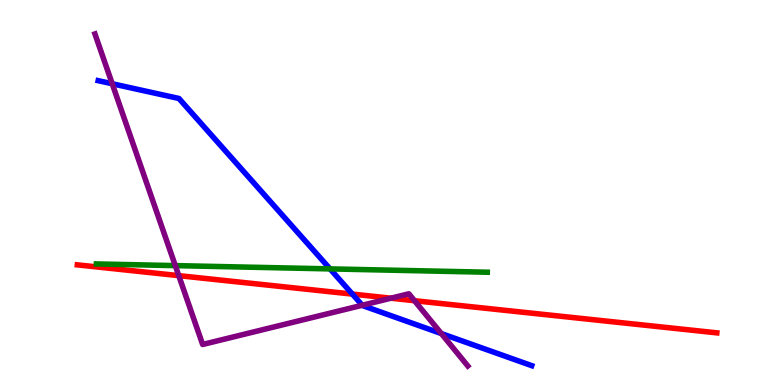[{'lines': ['blue', 'red'], 'intersections': [{'x': 4.55, 'y': 2.36}]}, {'lines': ['green', 'red'], 'intersections': []}, {'lines': ['purple', 'red'], 'intersections': [{'x': 2.31, 'y': 2.84}, {'x': 5.04, 'y': 2.25}, {'x': 5.35, 'y': 2.19}]}, {'lines': ['blue', 'green'], 'intersections': [{'x': 4.26, 'y': 3.02}]}, {'lines': ['blue', 'purple'], 'intersections': [{'x': 1.45, 'y': 7.82}, {'x': 4.67, 'y': 2.07}, {'x': 5.69, 'y': 1.34}]}, {'lines': ['green', 'purple'], 'intersections': [{'x': 2.26, 'y': 3.1}]}]